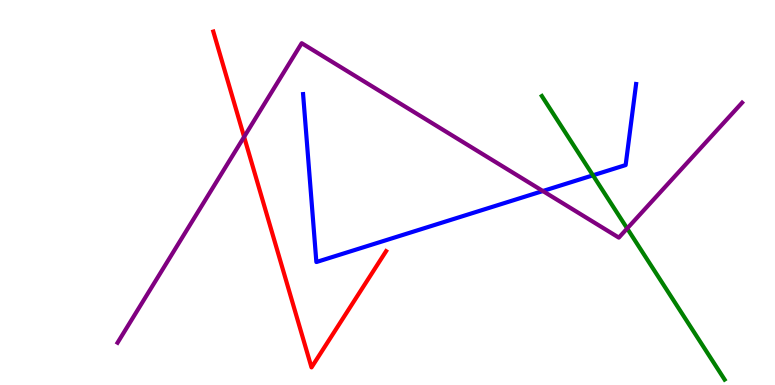[{'lines': ['blue', 'red'], 'intersections': []}, {'lines': ['green', 'red'], 'intersections': []}, {'lines': ['purple', 'red'], 'intersections': [{'x': 3.15, 'y': 6.44}]}, {'lines': ['blue', 'green'], 'intersections': [{'x': 7.65, 'y': 5.45}]}, {'lines': ['blue', 'purple'], 'intersections': [{'x': 7.0, 'y': 5.04}]}, {'lines': ['green', 'purple'], 'intersections': [{'x': 8.09, 'y': 4.07}]}]